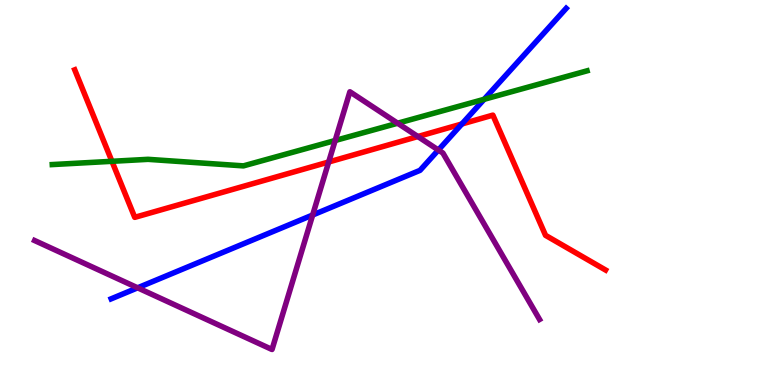[{'lines': ['blue', 'red'], 'intersections': [{'x': 5.96, 'y': 6.78}]}, {'lines': ['green', 'red'], 'intersections': [{'x': 1.44, 'y': 5.81}]}, {'lines': ['purple', 'red'], 'intersections': [{'x': 4.24, 'y': 5.79}, {'x': 5.39, 'y': 6.45}]}, {'lines': ['blue', 'green'], 'intersections': [{'x': 6.25, 'y': 7.42}]}, {'lines': ['blue', 'purple'], 'intersections': [{'x': 1.78, 'y': 2.52}, {'x': 4.03, 'y': 4.42}, {'x': 5.66, 'y': 6.1}]}, {'lines': ['green', 'purple'], 'intersections': [{'x': 4.32, 'y': 6.35}, {'x': 5.13, 'y': 6.8}]}]